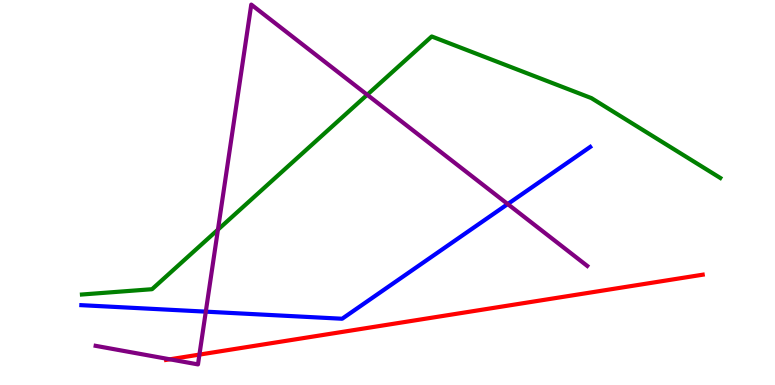[{'lines': ['blue', 'red'], 'intersections': []}, {'lines': ['green', 'red'], 'intersections': []}, {'lines': ['purple', 'red'], 'intersections': [{'x': 2.19, 'y': 0.668}, {'x': 2.57, 'y': 0.79}]}, {'lines': ['blue', 'green'], 'intersections': []}, {'lines': ['blue', 'purple'], 'intersections': [{'x': 2.66, 'y': 1.91}, {'x': 6.55, 'y': 4.7}]}, {'lines': ['green', 'purple'], 'intersections': [{'x': 2.81, 'y': 4.04}, {'x': 4.74, 'y': 7.54}]}]